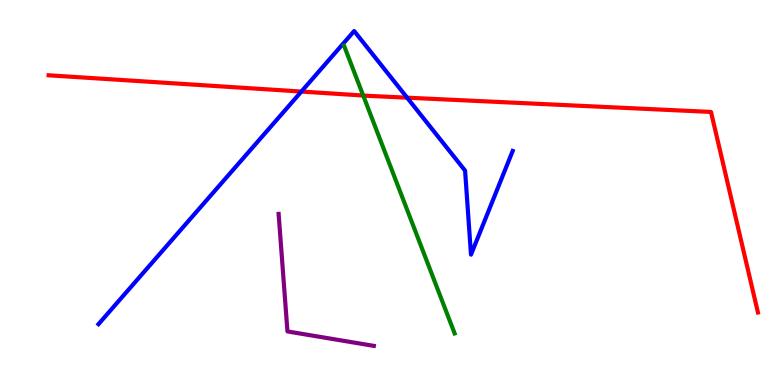[{'lines': ['blue', 'red'], 'intersections': [{'x': 3.89, 'y': 7.62}, {'x': 5.25, 'y': 7.46}]}, {'lines': ['green', 'red'], 'intersections': [{'x': 4.69, 'y': 7.52}]}, {'lines': ['purple', 'red'], 'intersections': []}, {'lines': ['blue', 'green'], 'intersections': []}, {'lines': ['blue', 'purple'], 'intersections': []}, {'lines': ['green', 'purple'], 'intersections': []}]